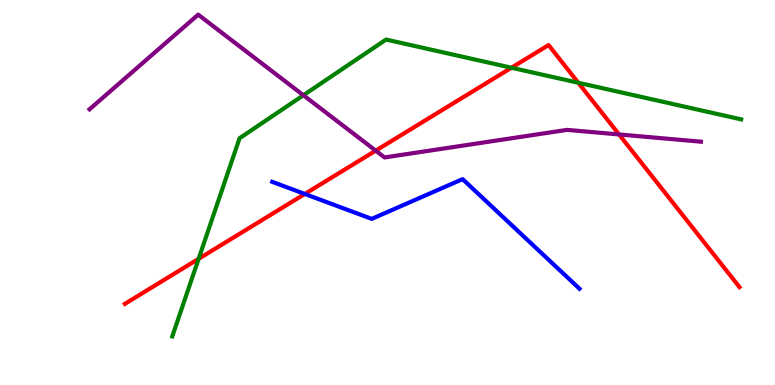[{'lines': ['blue', 'red'], 'intersections': [{'x': 3.93, 'y': 4.96}]}, {'lines': ['green', 'red'], 'intersections': [{'x': 2.56, 'y': 3.28}, {'x': 6.6, 'y': 8.24}, {'x': 7.46, 'y': 7.85}]}, {'lines': ['purple', 'red'], 'intersections': [{'x': 4.85, 'y': 6.09}, {'x': 7.99, 'y': 6.51}]}, {'lines': ['blue', 'green'], 'intersections': []}, {'lines': ['blue', 'purple'], 'intersections': []}, {'lines': ['green', 'purple'], 'intersections': [{'x': 3.91, 'y': 7.53}]}]